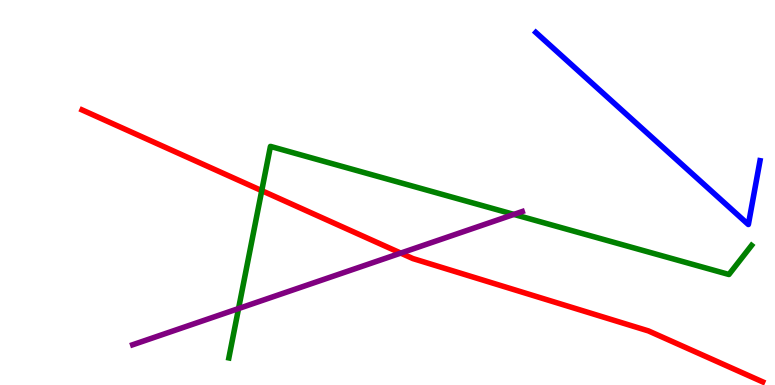[{'lines': ['blue', 'red'], 'intersections': []}, {'lines': ['green', 'red'], 'intersections': [{'x': 3.38, 'y': 5.05}]}, {'lines': ['purple', 'red'], 'intersections': [{'x': 5.17, 'y': 3.43}]}, {'lines': ['blue', 'green'], 'intersections': []}, {'lines': ['blue', 'purple'], 'intersections': []}, {'lines': ['green', 'purple'], 'intersections': [{'x': 3.08, 'y': 1.99}, {'x': 6.63, 'y': 4.43}]}]